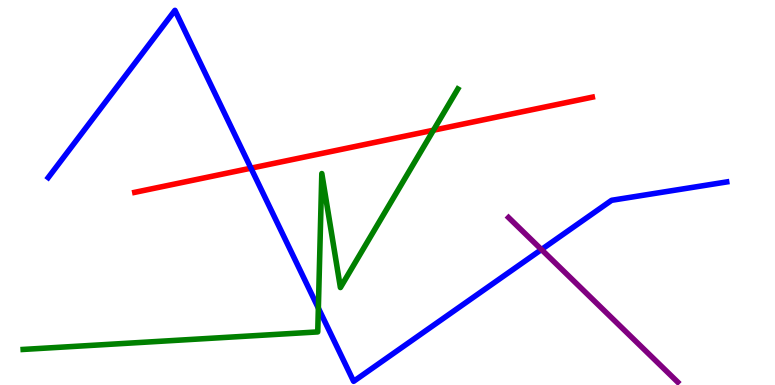[{'lines': ['blue', 'red'], 'intersections': [{'x': 3.24, 'y': 5.63}]}, {'lines': ['green', 'red'], 'intersections': [{'x': 5.59, 'y': 6.62}]}, {'lines': ['purple', 'red'], 'intersections': []}, {'lines': ['blue', 'green'], 'intersections': [{'x': 4.11, 'y': 2.0}]}, {'lines': ['blue', 'purple'], 'intersections': [{'x': 6.99, 'y': 3.52}]}, {'lines': ['green', 'purple'], 'intersections': []}]